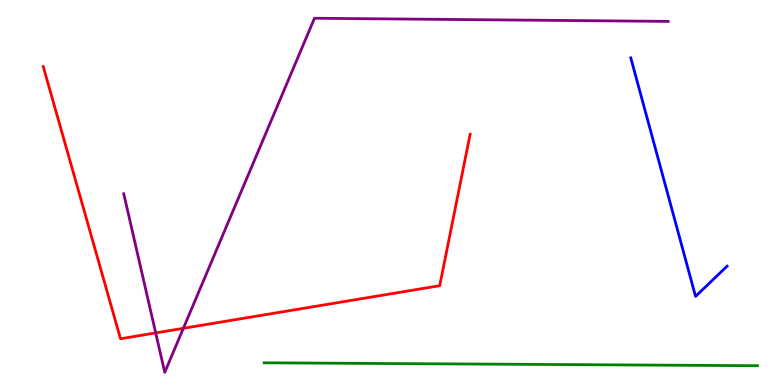[{'lines': ['blue', 'red'], 'intersections': []}, {'lines': ['green', 'red'], 'intersections': []}, {'lines': ['purple', 'red'], 'intersections': [{'x': 2.01, 'y': 1.35}, {'x': 2.37, 'y': 1.47}]}, {'lines': ['blue', 'green'], 'intersections': []}, {'lines': ['blue', 'purple'], 'intersections': []}, {'lines': ['green', 'purple'], 'intersections': []}]